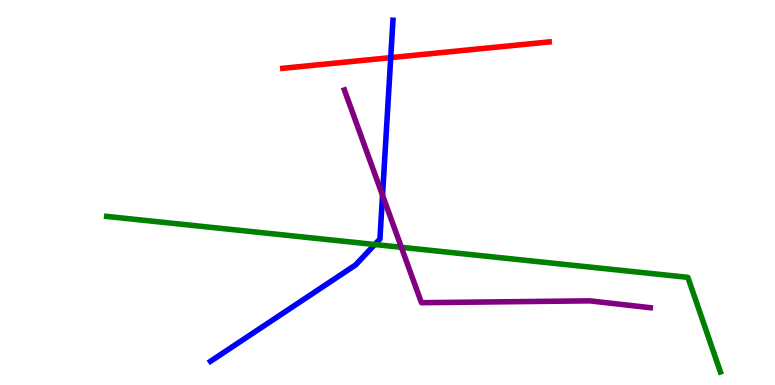[{'lines': ['blue', 'red'], 'intersections': [{'x': 5.04, 'y': 8.5}]}, {'lines': ['green', 'red'], 'intersections': []}, {'lines': ['purple', 'red'], 'intersections': []}, {'lines': ['blue', 'green'], 'intersections': [{'x': 4.84, 'y': 3.65}]}, {'lines': ['blue', 'purple'], 'intersections': [{'x': 4.94, 'y': 4.93}]}, {'lines': ['green', 'purple'], 'intersections': [{'x': 5.18, 'y': 3.58}]}]